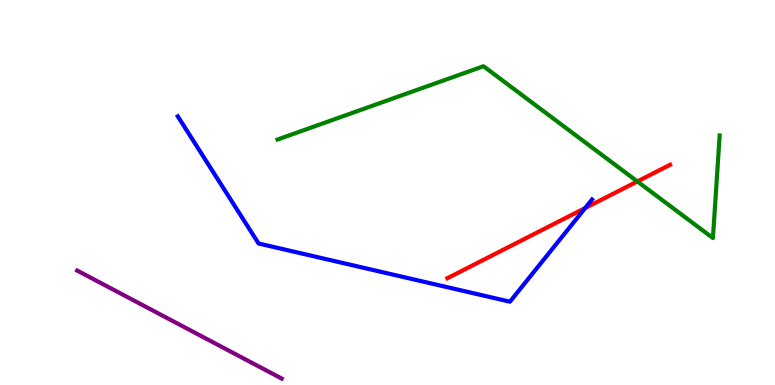[{'lines': ['blue', 'red'], 'intersections': [{'x': 7.55, 'y': 4.6}]}, {'lines': ['green', 'red'], 'intersections': [{'x': 8.22, 'y': 5.29}]}, {'lines': ['purple', 'red'], 'intersections': []}, {'lines': ['blue', 'green'], 'intersections': []}, {'lines': ['blue', 'purple'], 'intersections': []}, {'lines': ['green', 'purple'], 'intersections': []}]